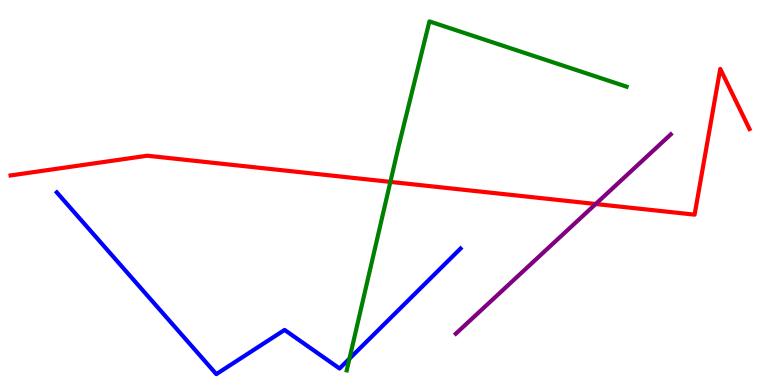[{'lines': ['blue', 'red'], 'intersections': []}, {'lines': ['green', 'red'], 'intersections': [{'x': 5.04, 'y': 5.28}]}, {'lines': ['purple', 'red'], 'intersections': [{'x': 7.69, 'y': 4.7}]}, {'lines': ['blue', 'green'], 'intersections': [{'x': 4.51, 'y': 0.683}]}, {'lines': ['blue', 'purple'], 'intersections': []}, {'lines': ['green', 'purple'], 'intersections': []}]